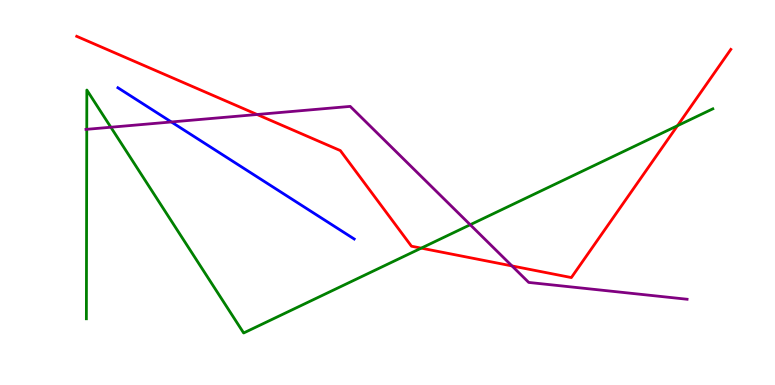[{'lines': ['blue', 'red'], 'intersections': []}, {'lines': ['green', 'red'], 'intersections': [{'x': 5.44, 'y': 3.55}, {'x': 8.74, 'y': 6.73}]}, {'lines': ['purple', 'red'], 'intersections': [{'x': 3.32, 'y': 7.03}, {'x': 6.61, 'y': 3.09}]}, {'lines': ['blue', 'green'], 'intersections': []}, {'lines': ['blue', 'purple'], 'intersections': [{'x': 2.21, 'y': 6.83}]}, {'lines': ['green', 'purple'], 'intersections': [{'x': 1.12, 'y': 6.64}, {'x': 1.43, 'y': 6.7}, {'x': 6.07, 'y': 4.16}]}]